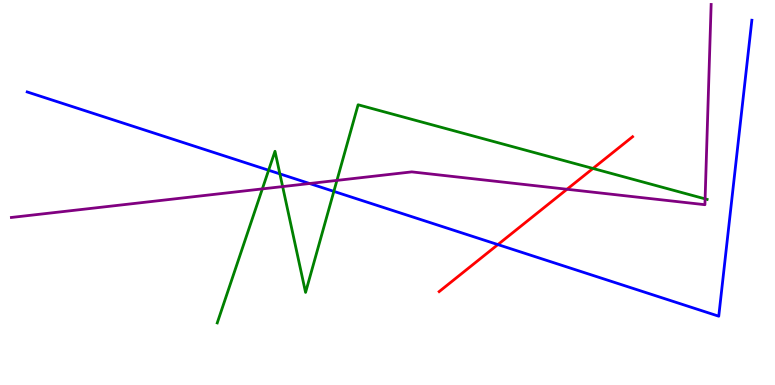[{'lines': ['blue', 'red'], 'intersections': [{'x': 6.42, 'y': 3.65}]}, {'lines': ['green', 'red'], 'intersections': [{'x': 7.65, 'y': 5.62}]}, {'lines': ['purple', 'red'], 'intersections': [{'x': 7.32, 'y': 5.08}]}, {'lines': ['blue', 'green'], 'intersections': [{'x': 3.47, 'y': 5.58}, {'x': 3.61, 'y': 5.48}, {'x': 4.31, 'y': 5.03}]}, {'lines': ['blue', 'purple'], 'intersections': [{'x': 3.99, 'y': 5.23}]}, {'lines': ['green', 'purple'], 'intersections': [{'x': 3.38, 'y': 5.09}, {'x': 3.65, 'y': 5.15}, {'x': 4.35, 'y': 5.31}, {'x': 9.1, 'y': 4.83}]}]